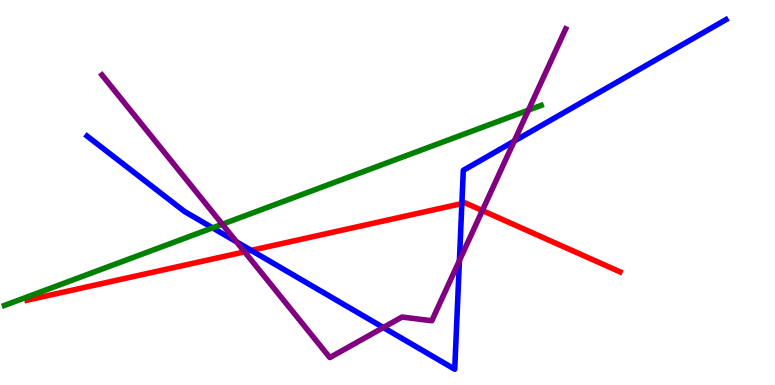[{'lines': ['blue', 'red'], 'intersections': [{'x': 3.24, 'y': 3.5}, {'x': 5.96, 'y': 4.71}]}, {'lines': ['green', 'red'], 'intersections': []}, {'lines': ['purple', 'red'], 'intersections': [{'x': 3.16, 'y': 3.46}, {'x': 6.22, 'y': 4.53}]}, {'lines': ['blue', 'green'], 'intersections': [{'x': 2.74, 'y': 4.08}]}, {'lines': ['blue', 'purple'], 'intersections': [{'x': 3.05, 'y': 3.72}, {'x': 4.95, 'y': 1.49}, {'x': 5.93, 'y': 3.23}, {'x': 6.63, 'y': 6.33}]}, {'lines': ['green', 'purple'], 'intersections': [{'x': 2.87, 'y': 4.18}, {'x': 6.82, 'y': 7.14}]}]